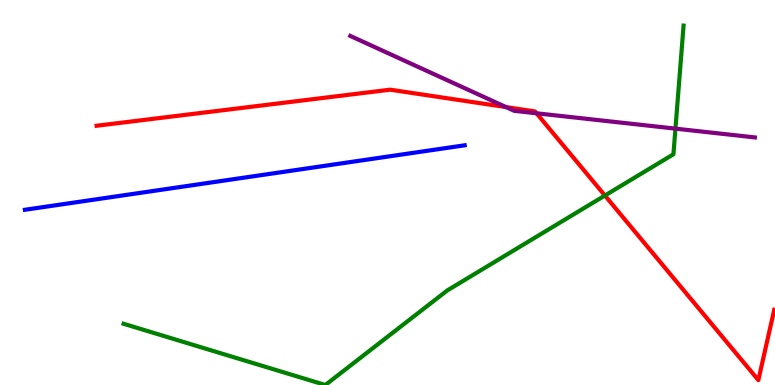[{'lines': ['blue', 'red'], 'intersections': []}, {'lines': ['green', 'red'], 'intersections': [{'x': 7.81, 'y': 4.92}]}, {'lines': ['purple', 'red'], 'intersections': [{'x': 6.53, 'y': 7.22}, {'x': 6.92, 'y': 7.06}]}, {'lines': ['blue', 'green'], 'intersections': []}, {'lines': ['blue', 'purple'], 'intersections': []}, {'lines': ['green', 'purple'], 'intersections': [{'x': 8.72, 'y': 6.66}]}]